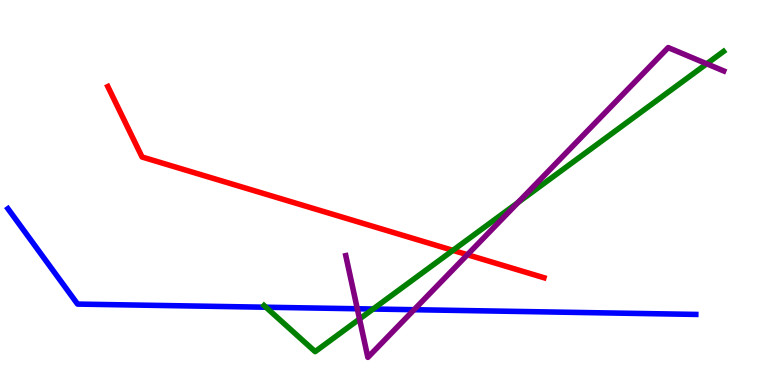[{'lines': ['blue', 'red'], 'intersections': []}, {'lines': ['green', 'red'], 'intersections': [{'x': 5.84, 'y': 3.5}]}, {'lines': ['purple', 'red'], 'intersections': [{'x': 6.03, 'y': 3.38}]}, {'lines': ['blue', 'green'], 'intersections': [{'x': 3.43, 'y': 2.02}, {'x': 4.81, 'y': 1.97}]}, {'lines': ['blue', 'purple'], 'intersections': [{'x': 4.61, 'y': 1.98}, {'x': 5.34, 'y': 1.96}]}, {'lines': ['green', 'purple'], 'intersections': [{'x': 4.64, 'y': 1.71}, {'x': 6.68, 'y': 4.74}, {'x': 9.12, 'y': 8.34}]}]